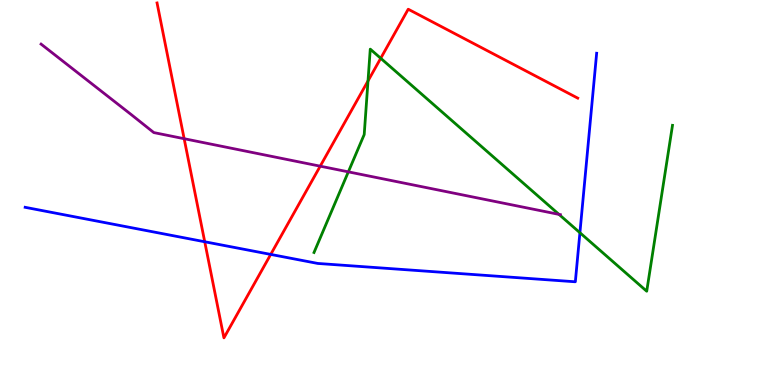[{'lines': ['blue', 'red'], 'intersections': [{'x': 2.64, 'y': 3.72}, {'x': 3.49, 'y': 3.39}]}, {'lines': ['green', 'red'], 'intersections': [{'x': 4.75, 'y': 7.9}, {'x': 4.91, 'y': 8.49}]}, {'lines': ['purple', 'red'], 'intersections': [{'x': 2.38, 'y': 6.4}, {'x': 4.13, 'y': 5.68}]}, {'lines': ['blue', 'green'], 'intersections': [{'x': 7.48, 'y': 3.96}]}, {'lines': ['blue', 'purple'], 'intersections': []}, {'lines': ['green', 'purple'], 'intersections': [{'x': 4.49, 'y': 5.54}, {'x': 7.21, 'y': 4.43}]}]